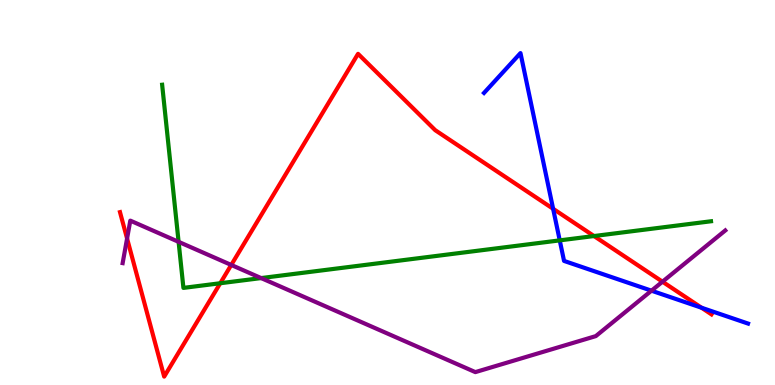[{'lines': ['blue', 'red'], 'intersections': [{'x': 7.14, 'y': 4.58}, {'x': 9.05, 'y': 2.01}]}, {'lines': ['green', 'red'], 'intersections': [{'x': 2.84, 'y': 2.64}, {'x': 7.66, 'y': 3.87}]}, {'lines': ['purple', 'red'], 'intersections': [{'x': 1.64, 'y': 3.8}, {'x': 2.98, 'y': 3.12}, {'x': 8.55, 'y': 2.68}]}, {'lines': ['blue', 'green'], 'intersections': [{'x': 7.22, 'y': 3.76}]}, {'lines': ['blue', 'purple'], 'intersections': [{'x': 8.41, 'y': 2.45}]}, {'lines': ['green', 'purple'], 'intersections': [{'x': 2.3, 'y': 3.72}, {'x': 3.37, 'y': 2.78}]}]